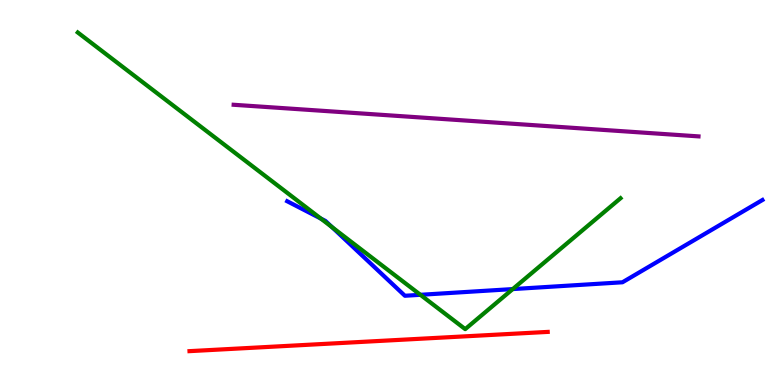[{'lines': ['blue', 'red'], 'intersections': []}, {'lines': ['green', 'red'], 'intersections': []}, {'lines': ['purple', 'red'], 'intersections': []}, {'lines': ['blue', 'green'], 'intersections': [{'x': 4.14, 'y': 4.32}, {'x': 4.28, 'y': 4.1}, {'x': 5.42, 'y': 2.34}, {'x': 6.62, 'y': 2.49}]}, {'lines': ['blue', 'purple'], 'intersections': []}, {'lines': ['green', 'purple'], 'intersections': []}]